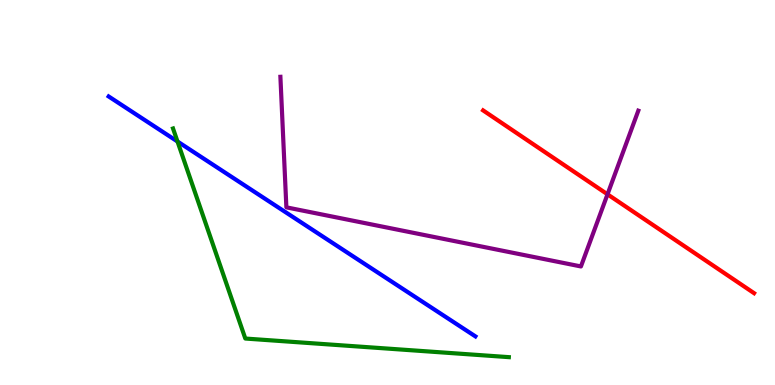[{'lines': ['blue', 'red'], 'intersections': []}, {'lines': ['green', 'red'], 'intersections': []}, {'lines': ['purple', 'red'], 'intersections': [{'x': 7.84, 'y': 4.95}]}, {'lines': ['blue', 'green'], 'intersections': [{'x': 2.29, 'y': 6.32}]}, {'lines': ['blue', 'purple'], 'intersections': []}, {'lines': ['green', 'purple'], 'intersections': []}]